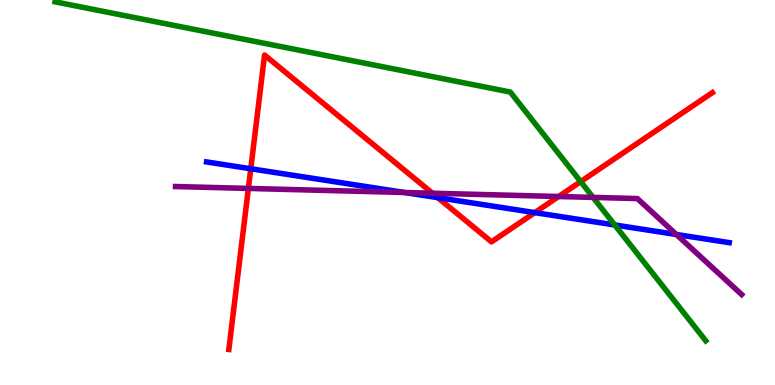[{'lines': ['blue', 'red'], 'intersections': [{'x': 3.24, 'y': 5.62}, {'x': 5.65, 'y': 4.87}, {'x': 6.9, 'y': 4.48}]}, {'lines': ['green', 'red'], 'intersections': [{'x': 7.49, 'y': 5.28}]}, {'lines': ['purple', 'red'], 'intersections': [{'x': 3.2, 'y': 5.11}, {'x': 5.58, 'y': 4.98}, {'x': 7.21, 'y': 4.9}]}, {'lines': ['blue', 'green'], 'intersections': [{'x': 7.93, 'y': 4.16}]}, {'lines': ['blue', 'purple'], 'intersections': [{'x': 5.22, 'y': 5.0}, {'x': 8.73, 'y': 3.91}]}, {'lines': ['green', 'purple'], 'intersections': [{'x': 7.65, 'y': 4.87}]}]